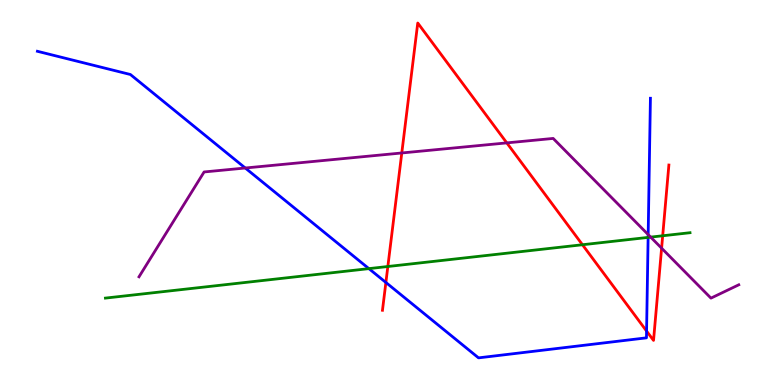[{'lines': ['blue', 'red'], 'intersections': [{'x': 4.98, 'y': 2.66}, {'x': 8.34, 'y': 1.4}]}, {'lines': ['green', 'red'], 'intersections': [{'x': 5.0, 'y': 3.08}, {'x': 7.52, 'y': 3.64}, {'x': 8.55, 'y': 3.88}]}, {'lines': ['purple', 'red'], 'intersections': [{'x': 5.18, 'y': 6.03}, {'x': 6.54, 'y': 6.29}, {'x': 8.54, 'y': 3.55}]}, {'lines': ['blue', 'green'], 'intersections': [{'x': 4.76, 'y': 3.02}, {'x': 8.36, 'y': 3.83}]}, {'lines': ['blue', 'purple'], 'intersections': [{'x': 3.16, 'y': 5.64}, {'x': 8.36, 'y': 3.91}]}, {'lines': ['green', 'purple'], 'intersections': [{'x': 8.4, 'y': 3.84}]}]